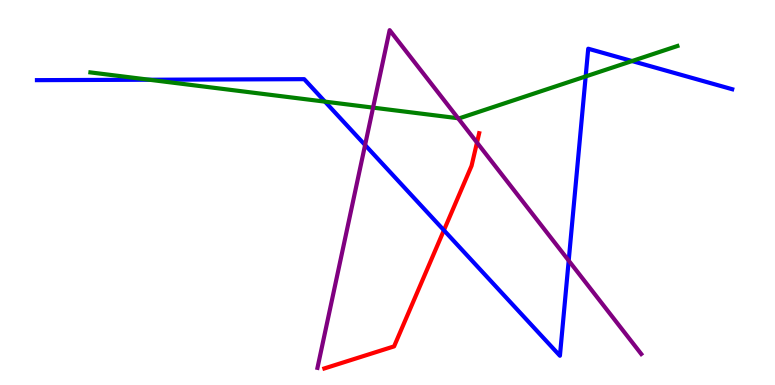[{'lines': ['blue', 'red'], 'intersections': [{'x': 5.73, 'y': 4.02}]}, {'lines': ['green', 'red'], 'intersections': []}, {'lines': ['purple', 'red'], 'intersections': [{'x': 6.15, 'y': 6.3}]}, {'lines': ['blue', 'green'], 'intersections': [{'x': 1.93, 'y': 7.93}, {'x': 4.19, 'y': 7.36}, {'x': 7.56, 'y': 8.01}, {'x': 8.16, 'y': 8.41}]}, {'lines': ['blue', 'purple'], 'intersections': [{'x': 4.71, 'y': 6.23}, {'x': 7.34, 'y': 3.23}]}, {'lines': ['green', 'purple'], 'intersections': [{'x': 4.81, 'y': 7.2}, {'x': 5.91, 'y': 6.93}]}]